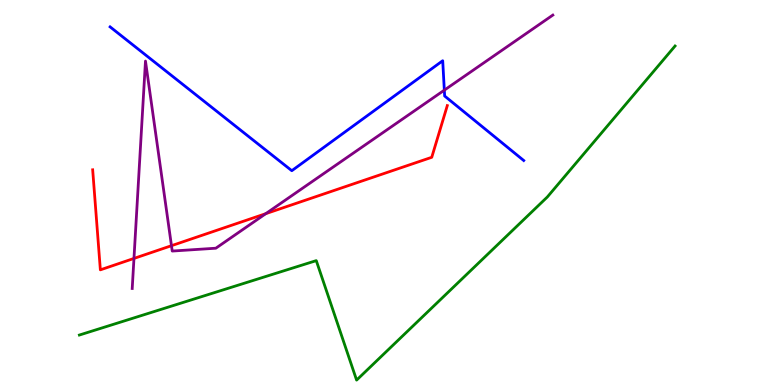[{'lines': ['blue', 'red'], 'intersections': []}, {'lines': ['green', 'red'], 'intersections': []}, {'lines': ['purple', 'red'], 'intersections': [{'x': 1.73, 'y': 3.29}, {'x': 2.21, 'y': 3.62}, {'x': 3.43, 'y': 4.45}]}, {'lines': ['blue', 'green'], 'intersections': []}, {'lines': ['blue', 'purple'], 'intersections': [{'x': 5.73, 'y': 7.66}]}, {'lines': ['green', 'purple'], 'intersections': []}]